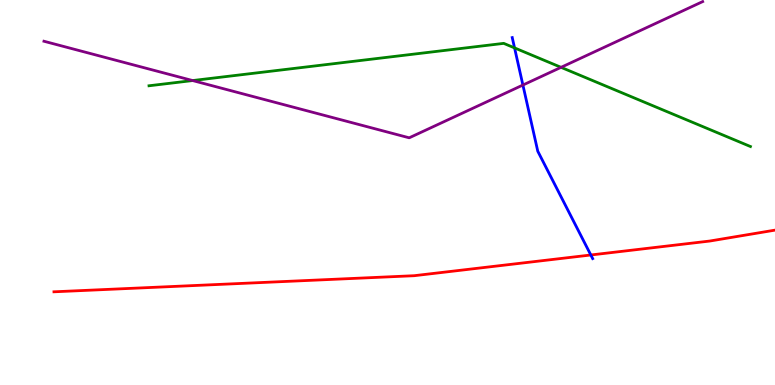[{'lines': ['blue', 'red'], 'intersections': [{'x': 7.62, 'y': 3.38}]}, {'lines': ['green', 'red'], 'intersections': []}, {'lines': ['purple', 'red'], 'intersections': []}, {'lines': ['blue', 'green'], 'intersections': [{'x': 6.64, 'y': 8.76}]}, {'lines': ['blue', 'purple'], 'intersections': [{'x': 6.75, 'y': 7.79}]}, {'lines': ['green', 'purple'], 'intersections': [{'x': 2.49, 'y': 7.91}, {'x': 7.24, 'y': 8.25}]}]